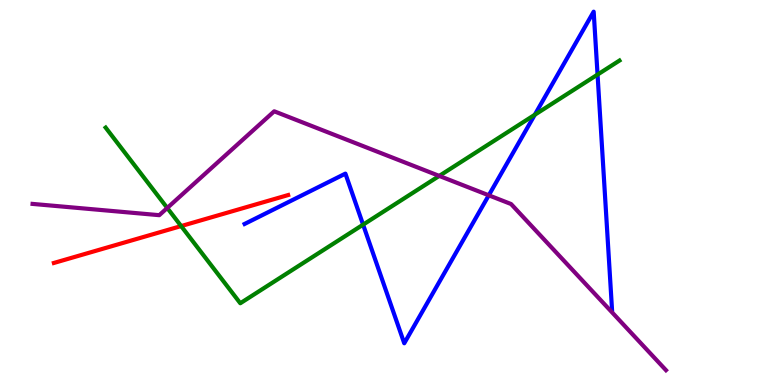[{'lines': ['blue', 'red'], 'intersections': []}, {'lines': ['green', 'red'], 'intersections': [{'x': 2.34, 'y': 4.13}]}, {'lines': ['purple', 'red'], 'intersections': []}, {'lines': ['blue', 'green'], 'intersections': [{'x': 4.69, 'y': 4.17}, {'x': 6.9, 'y': 7.02}, {'x': 7.71, 'y': 8.06}]}, {'lines': ['blue', 'purple'], 'intersections': [{'x': 6.31, 'y': 4.93}]}, {'lines': ['green', 'purple'], 'intersections': [{'x': 2.16, 'y': 4.6}, {'x': 5.67, 'y': 5.43}]}]